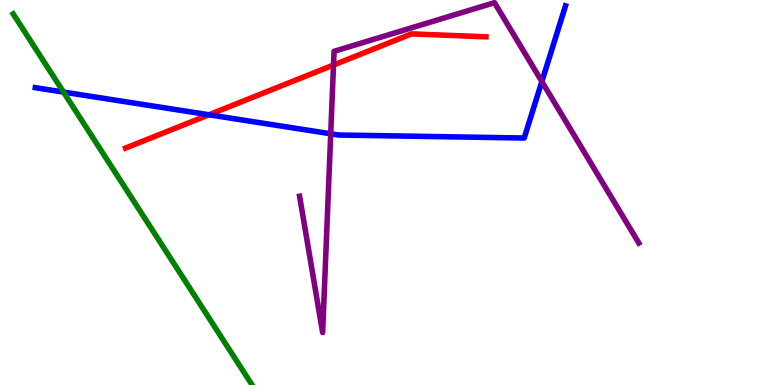[{'lines': ['blue', 'red'], 'intersections': [{'x': 2.7, 'y': 7.02}]}, {'lines': ['green', 'red'], 'intersections': []}, {'lines': ['purple', 'red'], 'intersections': [{'x': 4.3, 'y': 8.31}]}, {'lines': ['blue', 'green'], 'intersections': [{'x': 0.82, 'y': 7.61}]}, {'lines': ['blue', 'purple'], 'intersections': [{'x': 4.27, 'y': 6.53}, {'x': 6.99, 'y': 7.88}]}, {'lines': ['green', 'purple'], 'intersections': []}]